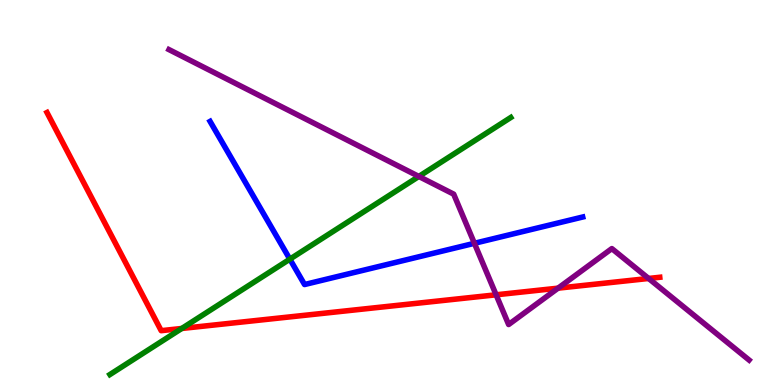[{'lines': ['blue', 'red'], 'intersections': []}, {'lines': ['green', 'red'], 'intersections': [{'x': 2.35, 'y': 1.47}]}, {'lines': ['purple', 'red'], 'intersections': [{'x': 6.4, 'y': 2.34}, {'x': 7.2, 'y': 2.52}, {'x': 8.37, 'y': 2.77}]}, {'lines': ['blue', 'green'], 'intersections': [{'x': 3.74, 'y': 3.27}]}, {'lines': ['blue', 'purple'], 'intersections': [{'x': 6.12, 'y': 3.68}]}, {'lines': ['green', 'purple'], 'intersections': [{'x': 5.4, 'y': 5.42}]}]